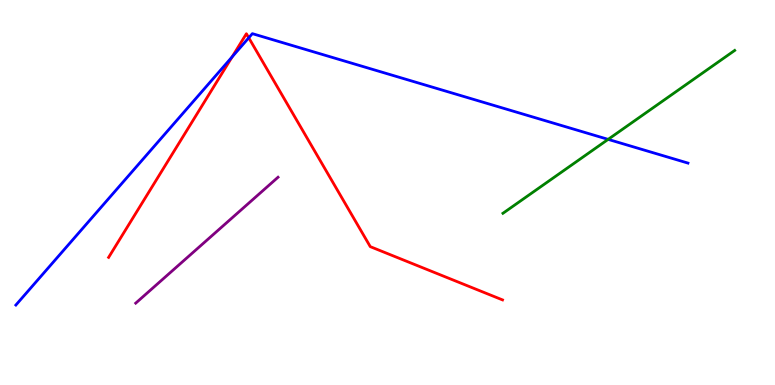[{'lines': ['blue', 'red'], 'intersections': [{'x': 3.0, 'y': 8.52}, {'x': 3.21, 'y': 9.02}]}, {'lines': ['green', 'red'], 'intersections': []}, {'lines': ['purple', 'red'], 'intersections': []}, {'lines': ['blue', 'green'], 'intersections': [{'x': 7.85, 'y': 6.38}]}, {'lines': ['blue', 'purple'], 'intersections': []}, {'lines': ['green', 'purple'], 'intersections': []}]